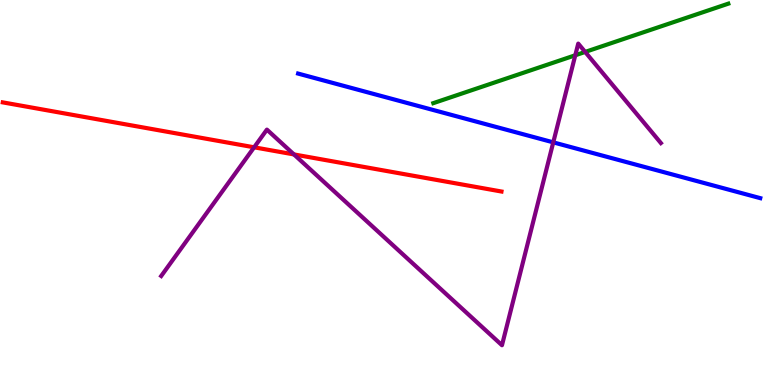[{'lines': ['blue', 'red'], 'intersections': []}, {'lines': ['green', 'red'], 'intersections': []}, {'lines': ['purple', 'red'], 'intersections': [{'x': 3.28, 'y': 6.17}, {'x': 3.79, 'y': 5.99}]}, {'lines': ['blue', 'green'], 'intersections': []}, {'lines': ['blue', 'purple'], 'intersections': [{'x': 7.14, 'y': 6.3}]}, {'lines': ['green', 'purple'], 'intersections': [{'x': 7.42, 'y': 8.56}, {'x': 7.55, 'y': 8.65}]}]